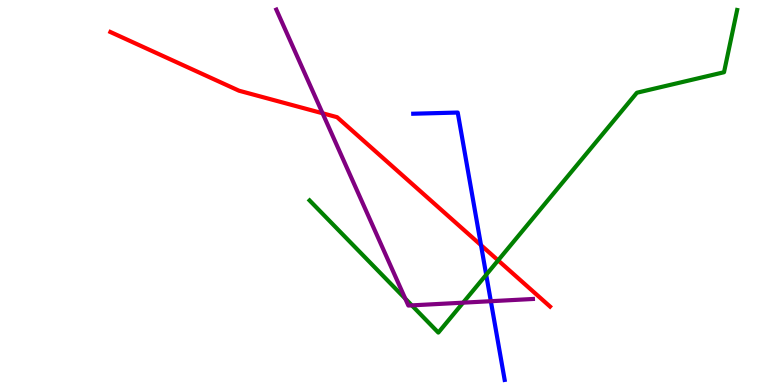[{'lines': ['blue', 'red'], 'intersections': [{'x': 6.21, 'y': 3.63}]}, {'lines': ['green', 'red'], 'intersections': [{'x': 6.43, 'y': 3.24}]}, {'lines': ['purple', 'red'], 'intersections': [{'x': 4.16, 'y': 7.06}]}, {'lines': ['blue', 'green'], 'intersections': [{'x': 6.27, 'y': 2.86}]}, {'lines': ['blue', 'purple'], 'intersections': [{'x': 6.33, 'y': 2.18}]}, {'lines': ['green', 'purple'], 'intersections': [{'x': 5.23, 'y': 2.24}, {'x': 5.31, 'y': 2.07}, {'x': 5.98, 'y': 2.14}]}]